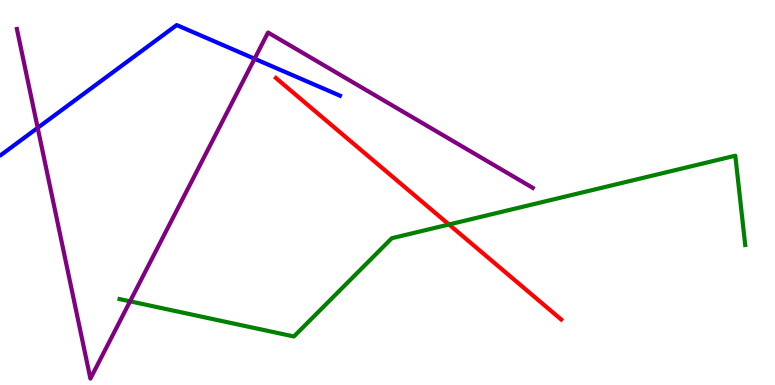[{'lines': ['blue', 'red'], 'intersections': []}, {'lines': ['green', 'red'], 'intersections': [{'x': 5.79, 'y': 4.17}]}, {'lines': ['purple', 'red'], 'intersections': []}, {'lines': ['blue', 'green'], 'intersections': []}, {'lines': ['blue', 'purple'], 'intersections': [{'x': 0.486, 'y': 6.68}, {'x': 3.28, 'y': 8.47}]}, {'lines': ['green', 'purple'], 'intersections': [{'x': 1.68, 'y': 2.17}]}]